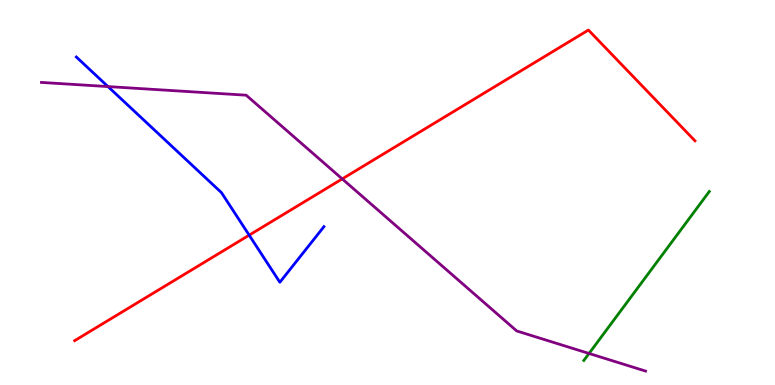[{'lines': ['blue', 'red'], 'intersections': [{'x': 3.22, 'y': 3.89}]}, {'lines': ['green', 'red'], 'intersections': []}, {'lines': ['purple', 'red'], 'intersections': [{'x': 4.42, 'y': 5.35}]}, {'lines': ['blue', 'green'], 'intersections': []}, {'lines': ['blue', 'purple'], 'intersections': [{'x': 1.39, 'y': 7.75}]}, {'lines': ['green', 'purple'], 'intersections': [{'x': 7.6, 'y': 0.819}]}]